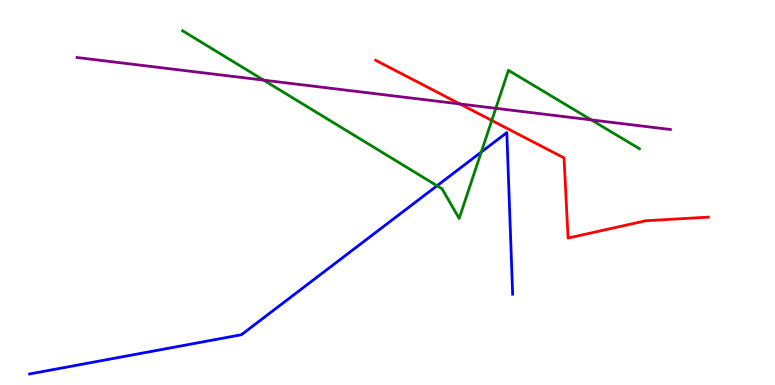[{'lines': ['blue', 'red'], 'intersections': []}, {'lines': ['green', 'red'], 'intersections': [{'x': 6.35, 'y': 6.87}]}, {'lines': ['purple', 'red'], 'intersections': [{'x': 5.93, 'y': 7.3}]}, {'lines': ['blue', 'green'], 'intersections': [{'x': 5.64, 'y': 5.18}, {'x': 6.21, 'y': 6.05}]}, {'lines': ['blue', 'purple'], 'intersections': []}, {'lines': ['green', 'purple'], 'intersections': [{'x': 3.4, 'y': 7.92}, {'x': 6.4, 'y': 7.19}, {'x': 7.63, 'y': 6.89}]}]